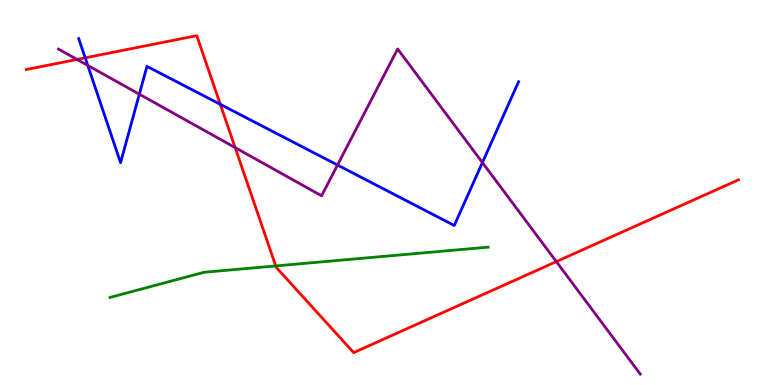[{'lines': ['blue', 'red'], 'intersections': [{'x': 1.1, 'y': 8.5}, {'x': 2.84, 'y': 7.29}]}, {'lines': ['green', 'red'], 'intersections': [{'x': 3.56, 'y': 3.09}]}, {'lines': ['purple', 'red'], 'intersections': [{'x': 0.994, 'y': 8.46}, {'x': 3.03, 'y': 6.17}, {'x': 7.18, 'y': 3.2}]}, {'lines': ['blue', 'green'], 'intersections': []}, {'lines': ['blue', 'purple'], 'intersections': [{'x': 1.13, 'y': 8.3}, {'x': 1.8, 'y': 7.55}, {'x': 4.35, 'y': 5.71}, {'x': 6.22, 'y': 5.78}]}, {'lines': ['green', 'purple'], 'intersections': []}]